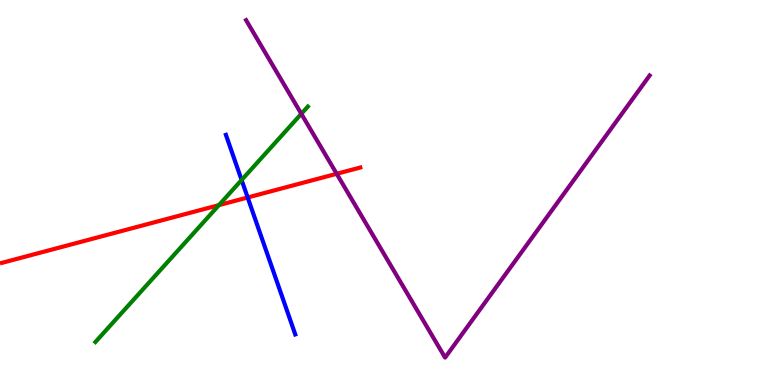[{'lines': ['blue', 'red'], 'intersections': [{'x': 3.2, 'y': 4.87}]}, {'lines': ['green', 'red'], 'intersections': [{'x': 2.82, 'y': 4.67}]}, {'lines': ['purple', 'red'], 'intersections': [{'x': 4.34, 'y': 5.49}]}, {'lines': ['blue', 'green'], 'intersections': [{'x': 3.12, 'y': 5.32}]}, {'lines': ['blue', 'purple'], 'intersections': []}, {'lines': ['green', 'purple'], 'intersections': [{'x': 3.89, 'y': 7.04}]}]